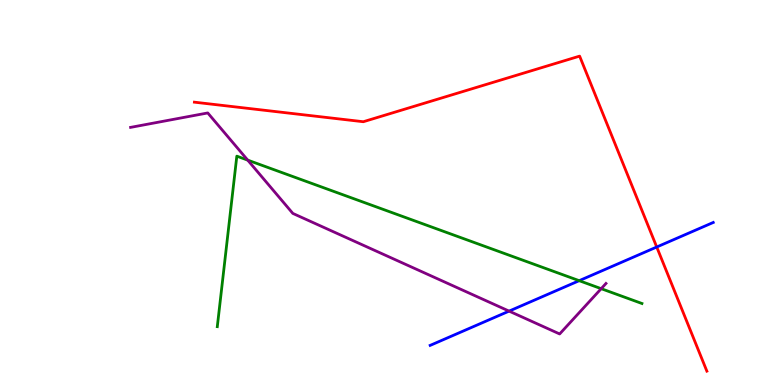[{'lines': ['blue', 'red'], 'intersections': [{'x': 8.47, 'y': 3.58}]}, {'lines': ['green', 'red'], 'intersections': []}, {'lines': ['purple', 'red'], 'intersections': []}, {'lines': ['blue', 'green'], 'intersections': [{'x': 7.47, 'y': 2.71}]}, {'lines': ['blue', 'purple'], 'intersections': [{'x': 6.57, 'y': 1.92}]}, {'lines': ['green', 'purple'], 'intersections': [{'x': 3.2, 'y': 5.84}, {'x': 7.76, 'y': 2.5}]}]